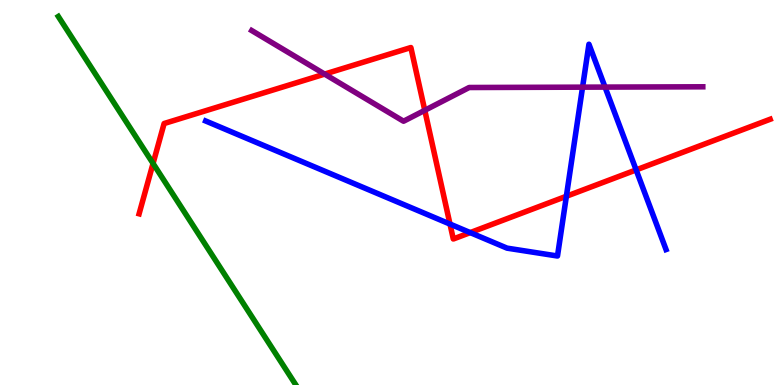[{'lines': ['blue', 'red'], 'intersections': [{'x': 5.81, 'y': 4.18}, {'x': 6.07, 'y': 3.96}, {'x': 7.31, 'y': 4.9}, {'x': 8.21, 'y': 5.59}]}, {'lines': ['green', 'red'], 'intersections': [{'x': 1.97, 'y': 5.75}]}, {'lines': ['purple', 'red'], 'intersections': [{'x': 4.19, 'y': 8.08}, {'x': 5.48, 'y': 7.13}]}, {'lines': ['blue', 'green'], 'intersections': []}, {'lines': ['blue', 'purple'], 'intersections': [{'x': 7.52, 'y': 7.74}, {'x': 7.81, 'y': 7.74}]}, {'lines': ['green', 'purple'], 'intersections': []}]